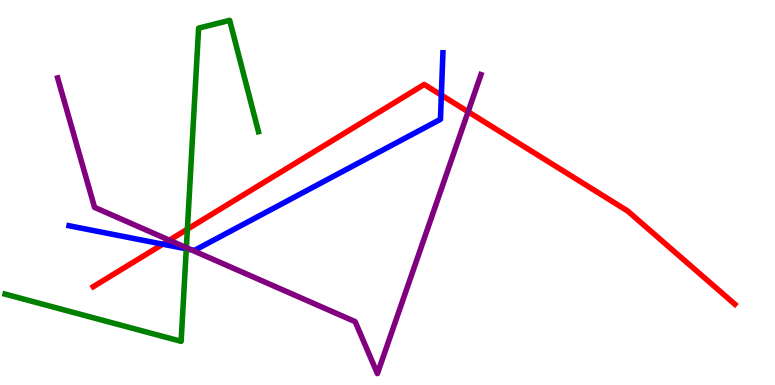[{'lines': ['blue', 'red'], 'intersections': [{'x': 2.1, 'y': 3.66}, {'x': 5.69, 'y': 7.53}]}, {'lines': ['green', 'red'], 'intersections': [{'x': 2.42, 'y': 4.05}]}, {'lines': ['purple', 'red'], 'intersections': [{'x': 2.19, 'y': 3.76}, {'x': 6.04, 'y': 7.1}]}, {'lines': ['blue', 'green'], 'intersections': [{'x': 2.4, 'y': 3.54}]}, {'lines': ['blue', 'purple'], 'intersections': [{'x': 2.47, 'y': 3.51}]}, {'lines': ['green', 'purple'], 'intersections': [{'x': 2.4, 'y': 3.57}]}]